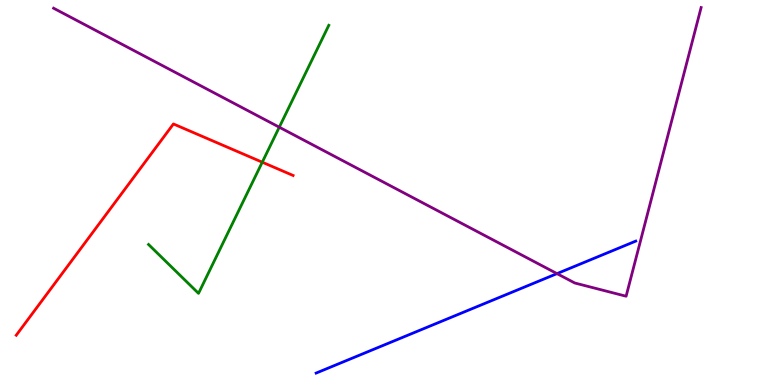[{'lines': ['blue', 'red'], 'intersections': []}, {'lines': ['green', 'red'], 'intersections': [{'x': 3.38, 'y': 5.79}]}, {'lines': ['purple', 'red'], 'intersections': []}, {'lines': ['blue', 'green'], 'intersections': []}, {'lines': ['blue', 'purple'], 'intersections': [{'x': 7.19, 'y': 2.89}]}, {'lines': ['green', 'purple'], 'intersections': [{'x': 3.6, 'y': 6.7}]}]